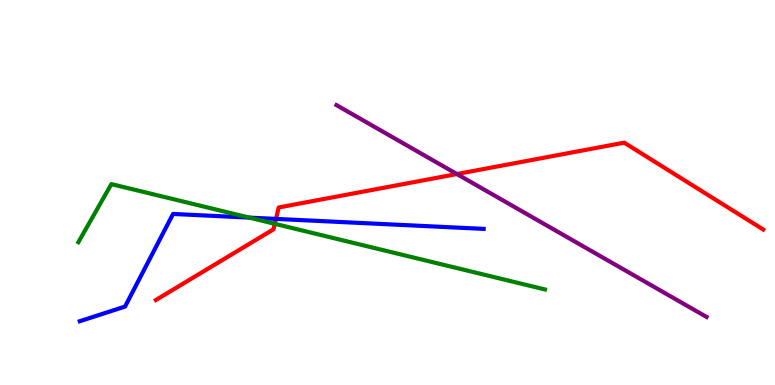[{'lines': ['blue', 'red'], 'intersections': [{'x': 3.56, 'y': 4.31}]}, {'lines': ['green', 'red'], 'intersections': [{'x': 3.55, 'y': 4.19}]}, {'lines': ['purple', 'red'], 'intersections': [{'x': 5.9, 'y': 5.48}]}, {'lines': ['blue', 'green'], 'intersections': [{'x': 3.22, 'y': 4.35}]}, {'lines': ['blue', 'purple'], 'intersections': []}, {'lines': ['green', 'purple'], 'intersections': []}]